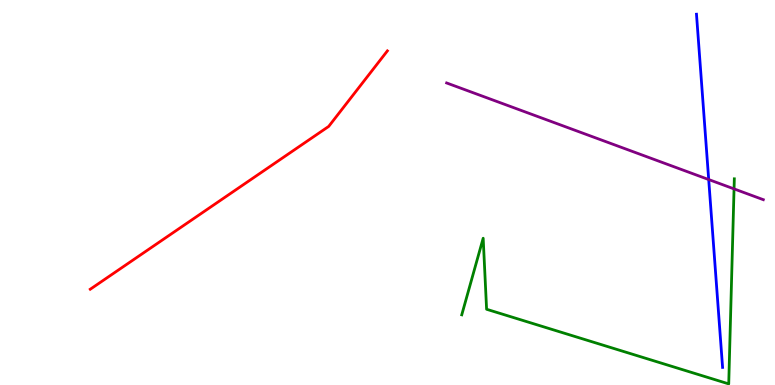[{'lines': ['blue', 'red'], 'intersections': []}, {'lines': ['green', 'red'], 'intersections': []}, {'lines': ['purple', 'red'], 'intersections': []}, {'lines': ['blue', 'green'], 'intersections': []}, {'lines': ['blue', 'purple'], 'intersections': [{'x': 9.14, 'y': 5.34}]}, {'lines': ['green', 'purple'], 'intersections': [{'x': 9.47, 'y': 5.09}]}]